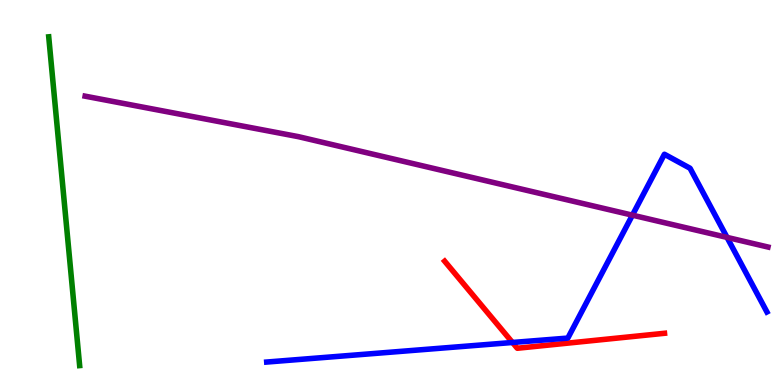[{'lines': ['blue', 'red'], 'intersections': [{'x': 6.61, 'y': 1.1}]}, {'lines': ['green', 'red'], 'intersections': []}, {'lines': ['purple', 'red'], 'intersections': []}, {'lines': ['blue', 'green'], 'intersections': []}, {'lines': ['blue', 'purple'], 'intersections': [{'x': 8.16, 'y': 4.41}, {'x': 9.38, 'y': 3.83}]}, {'lines': ['green', 'purple'], 'intersections': []}]